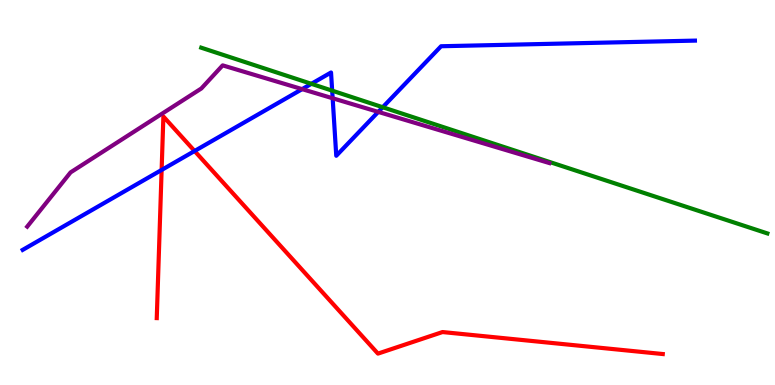[{'lines': ['blue', 'red'], 'intersections': [{'x': 2.09, 'y': 5.59}, {'x': 2.51, 'y': 6.08}]}, {'lines': ['green', 'red'], 'intersections': []}, {'lines': ['purple', 'red'], 'intersections': []}, {'lines': ['blue', 'green'], 'intersections': [{'x': 4.02, 'y': 7.82}, {'x': 4.29, 'y': 7.65}, {'x': 4.94, 'y': 7.21}]}, {'lines': ['blue', 'purple'], 'intersections': [{'x': 3.9, 'y': 7.68}, {'x': 4.29, 'y': 7.45}, {'x': 4.88, 'y': 7.09}]}, {'lines': ['green', 'purple'], 'intersections': []}]